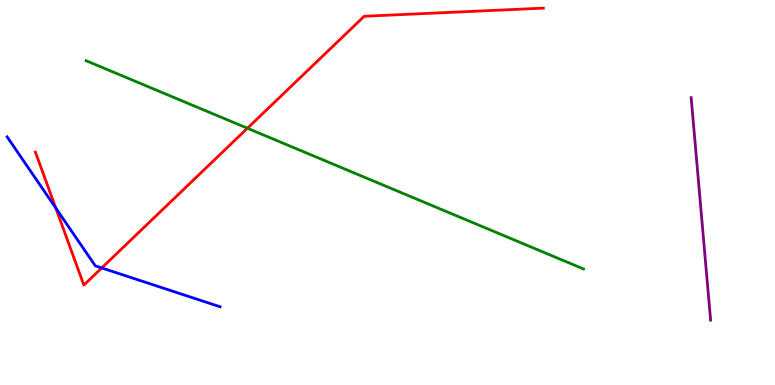[{'lines': ['blue', 'red'], 'intersections': [{'x': 0.72, 'y': 4.6}, {'x': 1.31, 'y': 3.04}]}, {'lines': ['green', 'red'], 'intersections': [{'x': 3.19, 'y': 6.67}]}, {'lines': ['purple', 'red'], 'intersections': []}, {'lines': ['blue', 'green'], 'intersections': []}, {'lines': ['blue', 'purple'], 'intersections': []}, {'lines': ['green', 'purple'], 'intersections': []}]